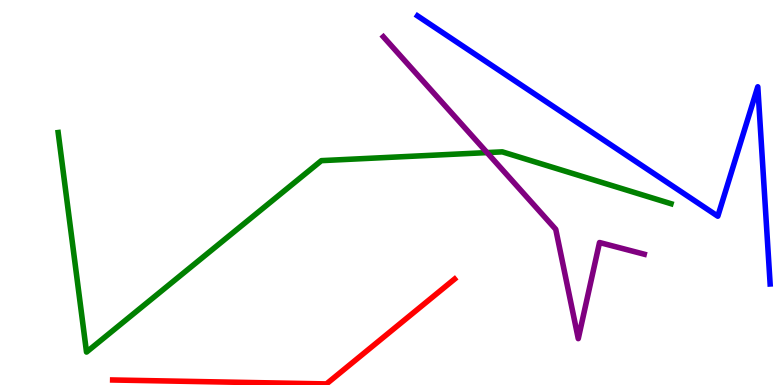[{'lines': ['blue', 'red'], 'intersections': []}, {'lines': ['green', 'red'], 'intersections': []}, {'lines': ['purple', 'red'], 'intersections': []}, {'lines': ['blue', 'green'], 'intersections': []}, {'lines': ['blue', 'purple'], 'intersections': []}, {'lines': ['green', 'purple'], 'intersections': [{'x': 6.28, 'y': 6.04}]}]